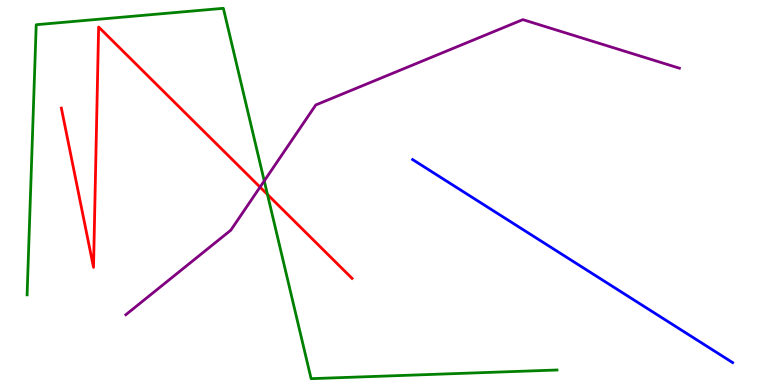[{'lines': ['blue', 'red'], 'intersections': []}, {'lines': ['green', 'red'], 'intersections': [{'x': 3.45, 'y': 4.95}]}, {'lines': ['purple', 'red'], 'intersections': [{'x': 3.36, 'y': 5.14}]}, {'lines': ['blue', 'green'], 'intersections': []}, {'lines': ['blue', 'purple'], 'intersections': []}, {'lines': ['green', 'purple'], 'intersections': [{'x': 3.41, 'y': 5.3}]}]